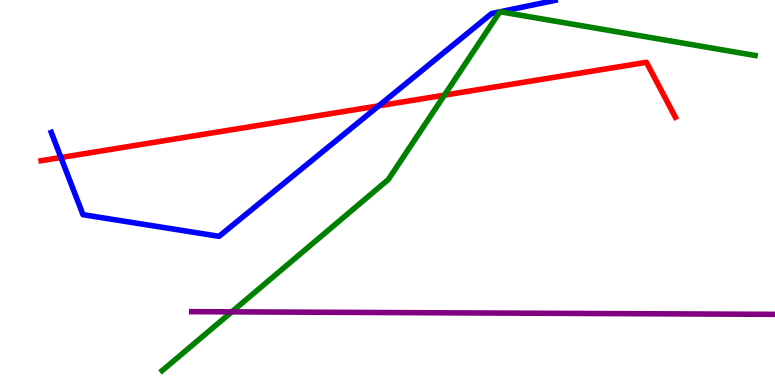[{'lines': ['blue', 'red'], 'intersections': [{'x': 0.786, 'y': 5.91}, {'x': 4.89, 'y': 7.25}]}, {'lines': ['green', 'red'], 'intersections': [{'x': 5.73, 'y': 7.53}]}, {'lines': ['purple', 'red'], 'intersections': []}, {'lines': ['blue', 'green'], 'intersections': [{'x': 6.45, 'y': 9.69}, {'x': 6.45, 'y': 9.69}]}, {'lines': ['blue', 'purple'], 'intersections': []}, {'lines': ['green', 'purple'], 'intersections': [{'x': 2.99, 'y': 1.9}]}]